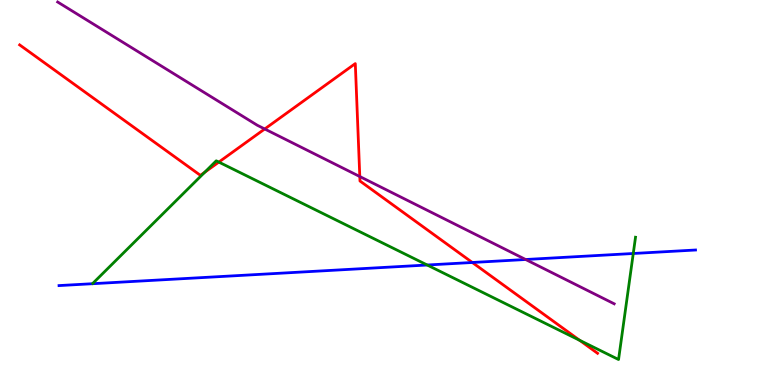[{'lines': ['blue', 'red'], 'intersections': [{'x': 6.09, 'y': 3.18}]}, {'lines': ['green', 'red'], 'intersections': [{'x': 2.64, 'y': 5.53}, {'x': 2.82, 'y': 5.79}, {'x': 7.48, 'y': 1.16}]}, {'lines': ['purple', 'red'], 'intersections': [{'x': 3.42, 'y': 6.65}, {'x': 4.64, 'y': 5.41}]}, {'lines': ['blue', 'green'], 'intersections': [{'x': 5.51, 'y': 3.12}, {'x': 8.17, 'y': 3.42}]}, {'lines': ['blue', 'purple'], 'intersections': [{'x': 6.78, 'y': 3.26}]}, {'lines': ['green', 'purple'], 'intersections': []}]